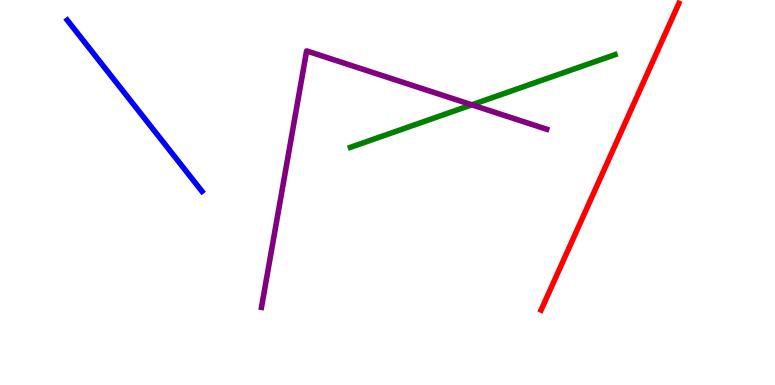[{'lines': ['blue', 'red'], 'intersections': []}, {'lines': ['green', 'red'], 'intersections': []}, {'lines': ['purple', 'red'], 'intersections': []}, {'lines': ['blue', 'green'], 'intersections': []}, {'lines': ['blue', 'purple'], 'intersections': []}, {'lines': ['green', 'purple'], 'intersections': [{'x': 6.09, 'y': 7.28}]}]